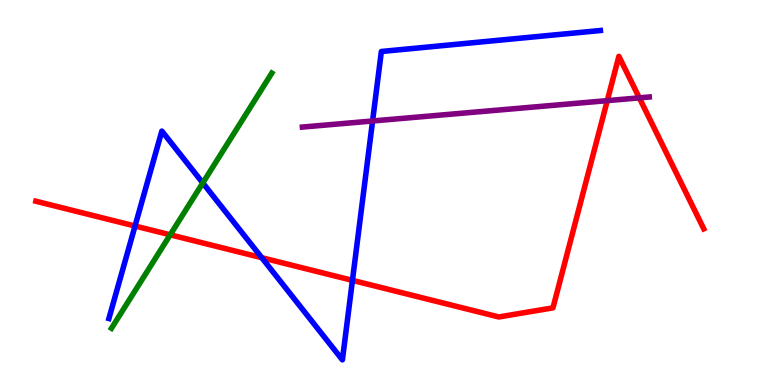[{'lines': ['blue', 'red'], 'intersections': [{'x': 1.74, 'y': 4.13}, {'x': 3.38, 'y': 3.31}, {'x': 4.55, 'y': 2.72}]}, {'lines': ['green', 'red'], 'intersections': [{'x': 2.2, 'y': 3.9}]}, {'lines': ['purple', 'red'], 'intersections': [{'x': 7.84, 'y': 7.39}, {'x': 8.25, 'y': 7.46}]}, {'lines': ['blue', 'green'], 'intersections': [{'x': 2.62, 'y': 5.25}]}, {'lines': ['blue', 'purple'], 'intersections': [{'x': 4.81, 'y': 6.86}]}, {'lines': ['green', 'purple'], 'intersections': []}]